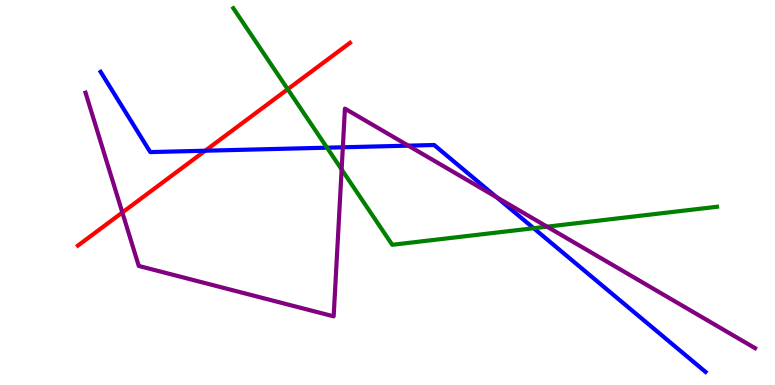[{'lines': ['blue', 'red'], 'intersections': [{'x': 2.65, 'y': 6.09}]}, {'lines': ['green', 'red'], 'intersections': [{'x': 3.71, 'y': 7.68}]}, {'lines': ['purple', 'red'], 'intersections': [{'x': 1.58, 'y': 4.48}]}, {'lines': ['blue', 'green'], 'intersections': [{'x': 4.22, 'y': 6.16}, {'x': 6.89, 'y': 4.07}]}, {'lines': ['blue', 'purple'], 'intersections': [{'x': 4.42, 'y': 6.17}, {'x': 5.27, 'y': 6.22}, {'x': 6.41, 'y': 4.88}]}, {'lines': ['green', 'purple'], 'intersections': [{'x': 4.41, 'y': 5.6}, {'x': 7.06, 'y': 4.11}]}]